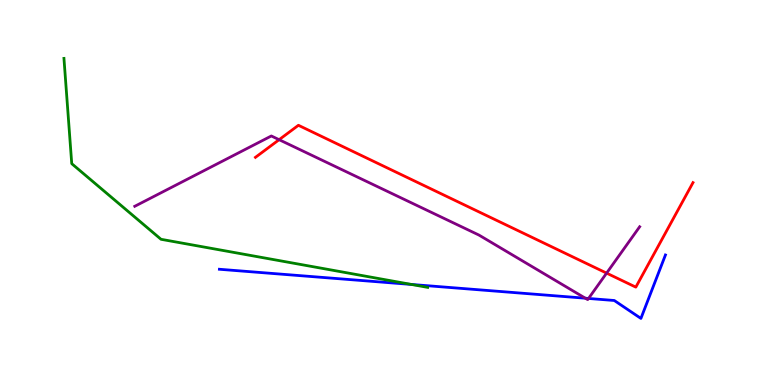[{'lines': ['blue', 'red'], 'intersections': []}, {'lines': ['green', 'red'], 'intersections': []}, {'lines': ['purple', 'red'], 'intersections': [{'x': 3.6, 'y': 6.37}, {'x': 7.83, 'y': 2.91}]}, {'lines': ['blue', 'green'], 'intersections': [{'x': 5.31, 'y': 2.61}]}, {'lines': ['blue', 'purple'], 'intersections': [{'x': 7.55, 'y': 2.25}, {'x': 7.59, 'y': 2.25}]}, {'lines': ['green', 'purple'], 'intersections': []}]